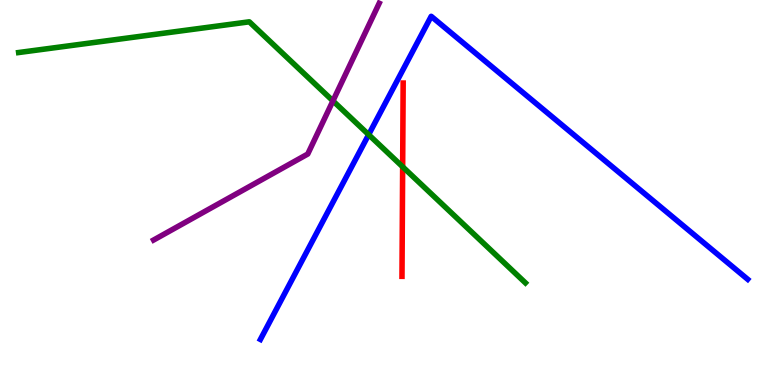[{'lines': ['blue', 'red'], 'intersections': []}, {'lines': ['green', 'red'], 'intersections': [{'x': 5.2, 'y': 5.67}]}, {'lines': ['purple', 'red'], 'intersections': []}, {'lines': ['blue', 'green'], 'intersections': [{'x': 4.76, 'y': 6.5}]}, {'lines': ['blue', 'purple'], 'intersections': []}, {'lines': ['green', 'purple'], 'intersections': [{'x': 4.3, 'y': 7.38}]}]